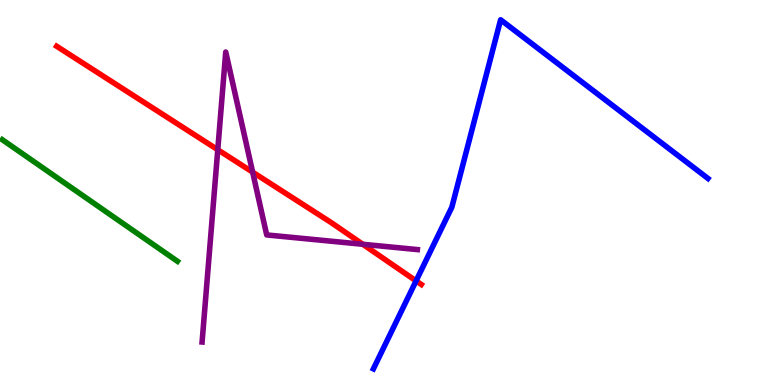[{'lines': ['blue', 'red'], 'intersections': [{'x': 5.37, 'y': 2.7}]}, {'lines': ['green', 'red'], 'intersections': []}, {'lines': ['purple', 'red'], 'intersections': [{'x': 2.81, 'y': 6.11}, {'x': 3.26, 'y': 5.53}, {'x': 4.68, 'y': 3.66}]}, {'lines': ['blue', 'green'], 'intersections': []}, {'lines': ['blue', 'purple'], 'intersections': []}, {'lines': ['green', 'purple'], 'intersections': []}]